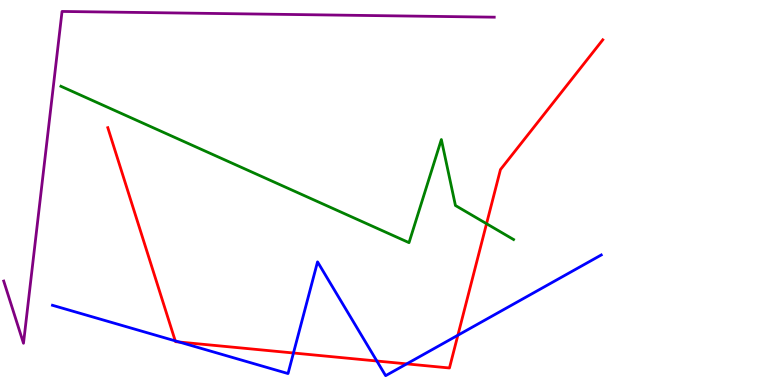[{'lines': ['blue', 'red'], 'intersections': [{'x': 2.26, 'y': 1.15}, {'x': 2.31, 'y': 1.12}, {'x': 3.79, 'y': 0.831}, {'x': 4.86, 'y': 0.623}, {'x': 5.25, 'y': 0.549}, {'x': 5.91, 'y': 1.29}]}, {'lines': ['green', 'red'], 'intersections': [{'x': 6.28, 'y': 4.19}]}, {'lines': ['purple', 'red'], 'intersections': []}, {'lines': ['blue', 'green'], 'intersections': []}, {'lines': ['blue', 'purple'], 'intersections': []}, {'lines': ['green', 'purple'], 'intersections': []}]